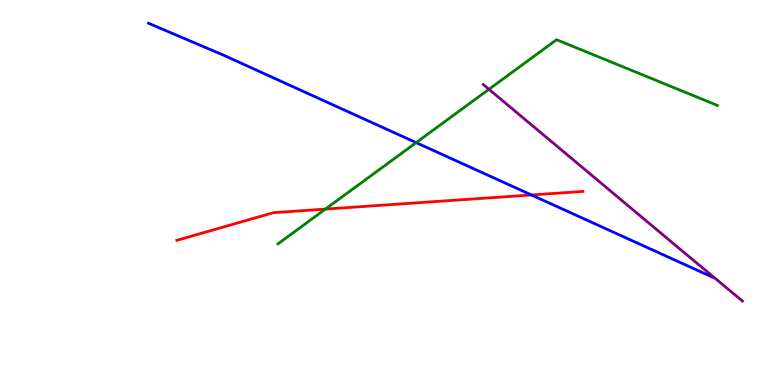[{'lines': ['blue', 'red'], 'intersections': [{'x': 6.86, 'y': 4.94}]}, {'lines': ['green', 'red'], 'intersections': [{'x': 4.2, 'y': 4.57}]}, {'lines': ['purple', 'red'], 'intersections': []}, {'lines': ['blue', 'green'], 'intersections': [{'x': 5.37, 'y': 6.3}]}, {'lines': ['blue', 'purple'], 'intersections': []}, {'lines': ['green', 'purple'], 'intersections': [{'x': 6.31, 'y': 7.68}]}]